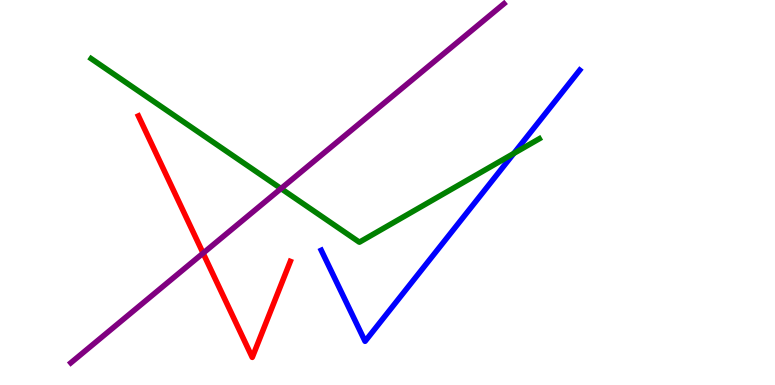[{'lines': ['blue', 'red'], 'intersections': []}, {'lines': ['green', 'red'], 'intersections': []}, {'lines': ['purple', 'red'], 'intersections': [{'x': 2.62, 'y': 3.42}]}, {'lines': ['blue', 'green'], 'intersections': [{'x': 6.63, 'y': 6.01}]}, {'lines': ['blue', 'purple'], 'intersections': []}, {'lines': ['green', 'purple'], 'intersections': [{'x': 3.63, 'y': 5.1}]}]